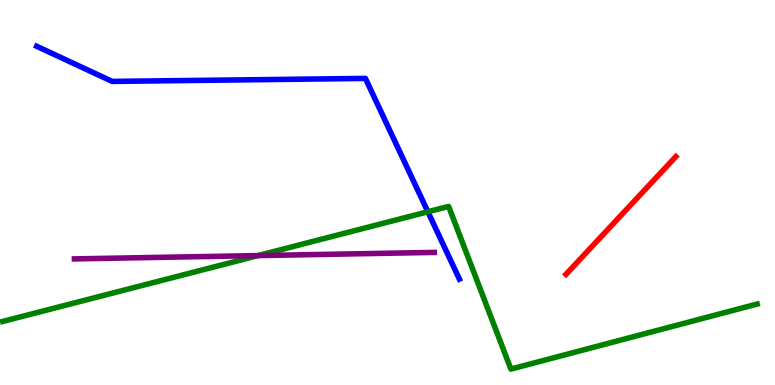[{'lines': ['blue', 'red'], 'intersections': []}, {'lines': ['green', 'red'], 'intersections': []}, {'lines': ['purple', 'red'], 'intersections': []}, {'lines': ['blue', 'green'], 'intersections': [{'x': 5.52, 'y': 4.5}]}, {'lines': ['blue', 'purple'], 'intersections': []}, {'lines': ['green', 'purple'], 'intersections': [{'x': 3.33, 'y': 3.36}]}]